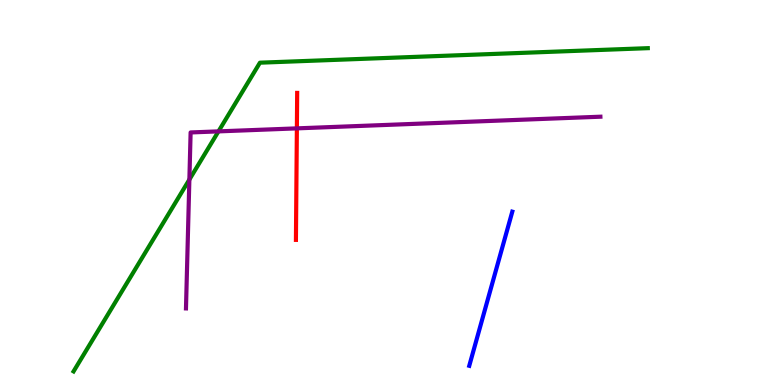[{'lines': ['blue', 'red'], 'intersections': []}, {'lines': ['green', 'red'], 'intersections': []}, {'lines': ['purple', 'red'], 'intersections': [{'x': 3.83, 'y': 6.67}]}, {'lines': ['blue', 'green'], 'intersections': []}, {'lines': ['blue', 'purple'], 'intersections': []}, {'lines': ['green', 'purple'], 'intersections': [{'x': 2.44, 'y': 5.34}, {'x': 2.82, 'y': 6.59}]}]